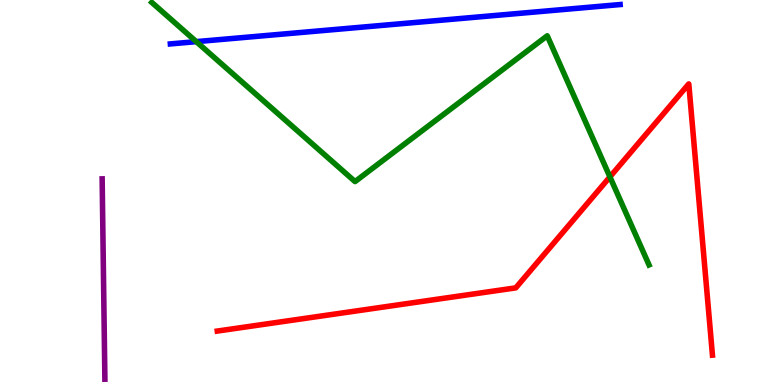[{'lines': ['blue', 'red'], 'intersections': []}, {'lines': ['green', 'red'], 'intersections': [{'x': 7.87, 'y': 5.41}]}, {'lines': ['purple', 'red'], 'intersections': []}, {'lines': ['blue', 'green'], 'intersections': [{'x': 2.53, 'y': 8.92}]}, {'lines': ['blue', 'purple'], 'intersections': []}, {'lines': ['green', 'purple'], 'intersections': []}]